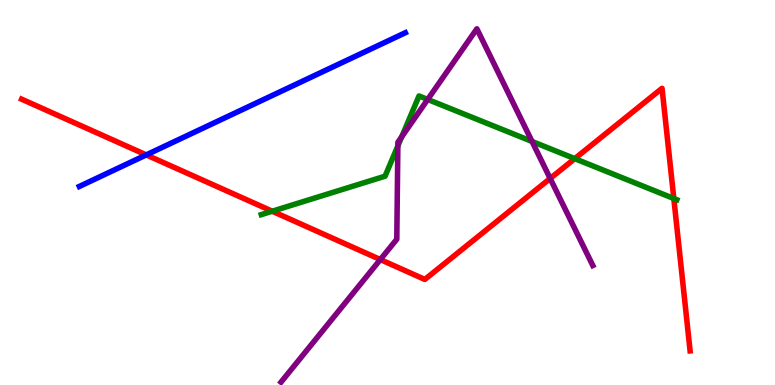[{'lines': ['blue', 'red'], 'intersections': [{'x': 1.89, 'y': 5.98}]}, {'lines': ['green', 'red'], 'intersections': [{'x': 3.51, 'y': 4.51}, {'x': 7.42, 'y': 5.88}, {'x': 8.69, 'y': 4.84}]}, {'lines': ['purple', 'red'], 'intersections': [{'x': 4.91, 'y': 3.26}, {'x': 7.1, 'y': 5.36}]}, {'lines': ['blue', 'green'], 'intersections': []}, {'lines': ['blue', 'purple'], 'intersections': []}, {'lines': ['green', 'purple'], 'intersections': [{'x': 5.13, 'y': 6.21}, {'x': 5.18, 'y': 6.45}, {'x': 5.52, 'y': 7.42}, {'x': 6.86, 'y': 6.33}]}]